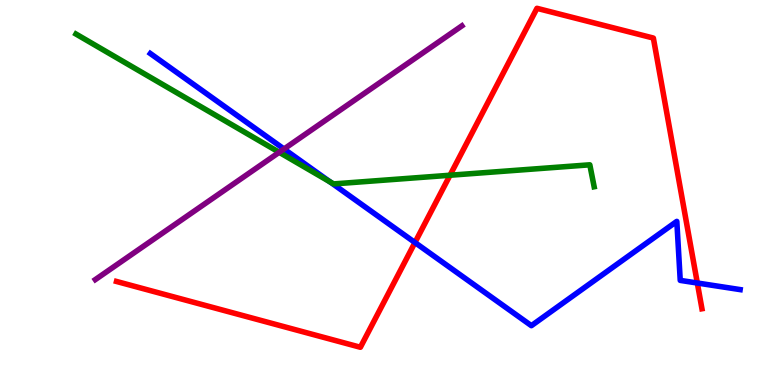[{'lines': ['blue', 'red'], 'intersections': [{'x': 5.35, 'y': 3.7}, {'x': 9.0, 'y': 2.65}]}, {'lines': ['green', 'red'], 'intersections': [{'x': 5.81, 'y': 5.45}]}, {'lines': ['purple', 'red'], 'intersections': []}, {'lines': ['blue', 'green'], 'intersections': [{'x': 4.26, 'y': 5.27}]}, {'lines': ['blue', 'purple'], 'intersections': [{'x': 3.66, 'y': 6.13}]}, {'lines': ['green', 'purple'], 'intersections': [{'x': 3.6, 'y': 6.04}]}]